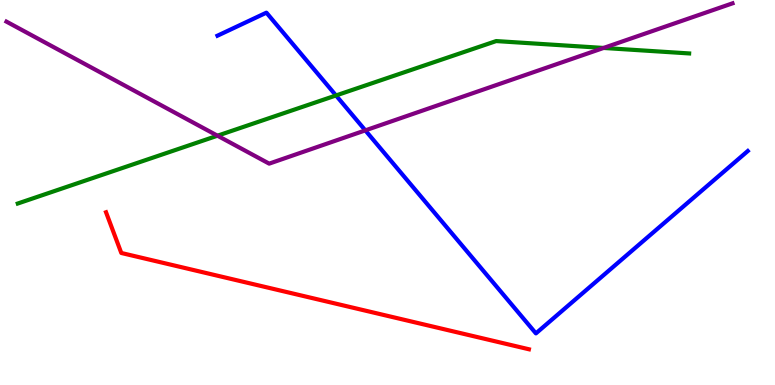[{'lines': ['blue', 'red'], 'intersections': []}, {'lines': ['green', 'red'], 'intersections': []}, {'lines': ['purple', 'red'], 'intersections': []}, {'lines': ['blue', 'green'], 'intersections': [{'x': 4.34, 'y': 7.52}]}, {'lines': ['blue', 'purple'], 'intersections': [{'x': 4.71, 'y': 6.61}]}, {'lines': ['green', 'purple'], 'intersections': [{'x': 2.81, 'y': 6.48}, {'x': 7.79, 'y': 8.75}]}]